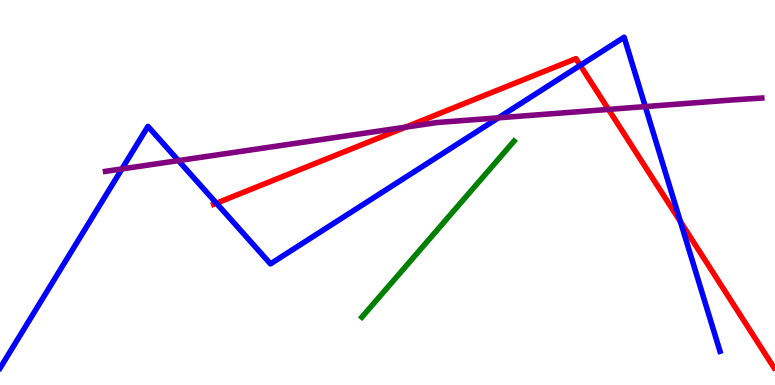[{'lines': ['blue', 'red'], 'intersections': [{'x': 2.79, 'y': 4.72}, {'x': 7.49, 'y': 8.3}, {'x': 8.78, 'y': 4.24}]}, {'lines': ['green', 'red'], 'intersections': []}, {'lines': ['purple', 'red'], 'intersections': [{'x': 5.23, 'y': 6.7}, {'x': 7.85, 'y': 7.16}]}, {'lines': ['blue', 'green'], 'intersections': []}, {'lines': ['blue', 'purple'], 'intersections': [{'x': 1.57, 'y': 5.61}, {'x': 2.3, 'y': 5.83}, {'x': 6.43, 'y': 6.94}, {'x': 8.33, 'y': 7.23}]}, {'lines': ['green', 'purple'], 'intersections': []}]